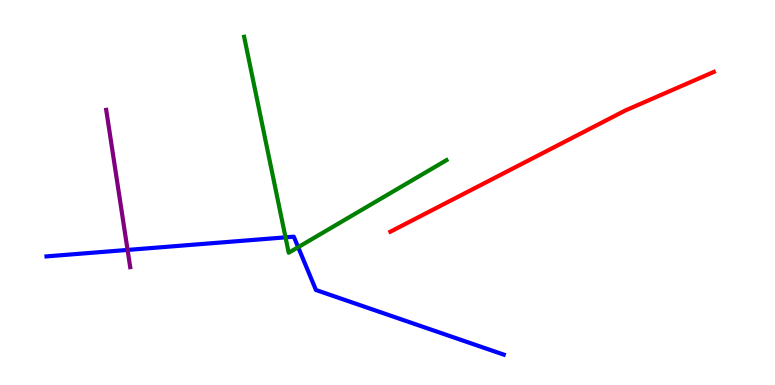[{'lines': ['blue', 'red'], 'intersections': []}, {'lines': ['green', 'red'], 'intersections': []}, {'lines': ['purple', 'red'], 'intersections': []}, {'lines': ['blue', 'green'], 'intersections': [{'x': 3.68, 'y': 3.84}, {'x': 3.85, 'y': 3.58}]}, {'lines': ['blue', 'purple'], 'intersections': [{'x': 1.65, 'y': 3.51}]}, {'lines': ['green', 'purple'], 'intersections': []}]